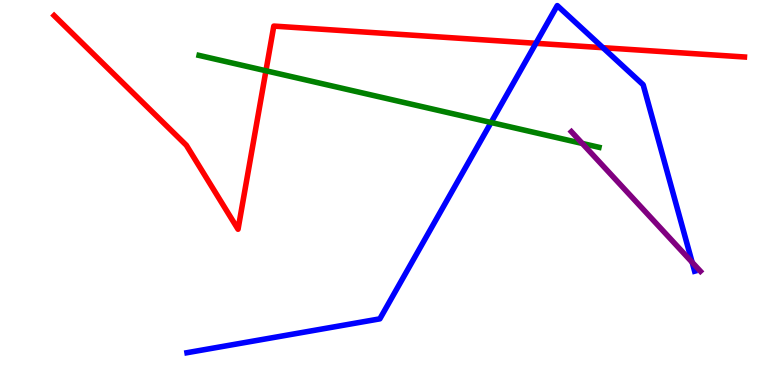[{'lines': ['blue', 'red'], 'intersections': [{'x': 6.92, 'y': 8.88}, {'x': 7.78, 'y': 8.76}]}, {'lines': ['green', 'red'], 'intersections': [{'x': 3.43, 'y': 8.16}]}, {'lines': ['purple', 'red'], 'intersections': []}, {'lines': ['blue', 'green'], 'intersections': [{'x': 6.34, 'y': 6.82}]}, {'lines': ['blue', 'purple'], 'intersections': [{'x': 8.93, 'y': 3.19}]}, {'lines': ['green', 'purple'], 'intersections': [{'x': 7.51, 'y': 6.27}]}]